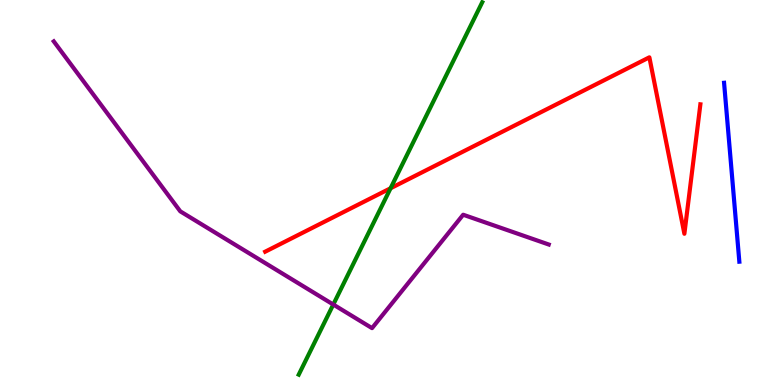[{'lines': ['blue', 'red'], 'intersections': []}, {'lines': ['green', 'red'], 'intersections': [{'x': 5.04, 'y': 5.11}]}, {'lines': ['purple', 'red'], 'intersections': []}, {'lines': ['blue', 'green'], 'intersections': []}, {'lines': ['blue', 'purple'], 'intersections': []}, {'lines': ['green', 'purple'], 'intersections': [{'x': 4.3, 'y': 2.09}]}]